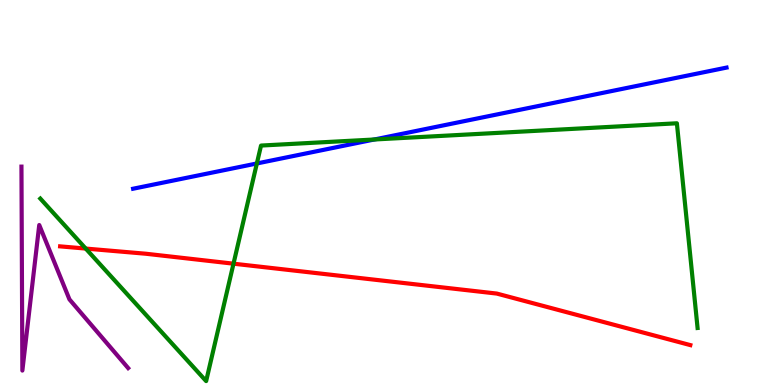[{'lines': ['blue', 'red'], 'intersections': []}, {'lines': ['green', 'red'], 'intersections': [{'x': 1.11, 'y': 3.54}, {'x': 3.01, 'y': 3.15}]}, {'lines': ['purple', 'red'], 'intersections': []}, {'lines': ['blue', 'green'], 'intersections': [{'x': 3.31, 'y': 5.75}, {'x': 4.83, 'y': 6.38}]}, {'lines': ['blue', 'purple'], 'intersections': []}, {'lines': ['green', 'purple'], 'intersections': []}]